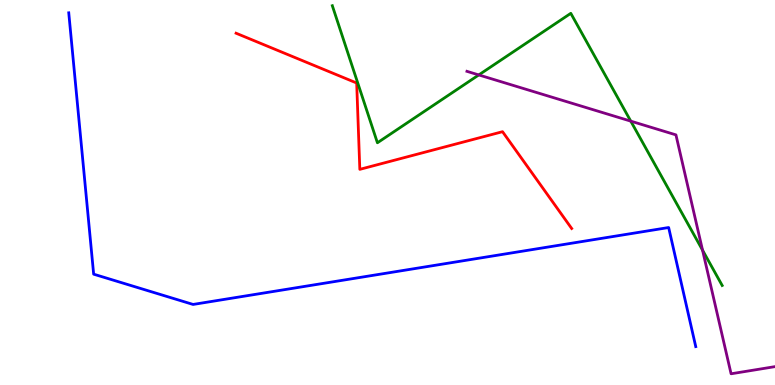[{'lines': ['blue', 'red'], 'intersections': []}, {'lines': ['green', 'red'], 'intersections': []}, {'lines': ['purple', 'red'], 'intersections': []}, {'lines': ['blue', 'green'], 'intersections': []}, {'lines': ['blue', 'purple'], 'intersections': []}, {'lines': ['green', 'purple'], 'intersections': [{'x': 6.18, 'y': 8.05}, {'x': 8.14, 'y': 6.85}, {'x': 9.07, 'y': 3.5}]}]